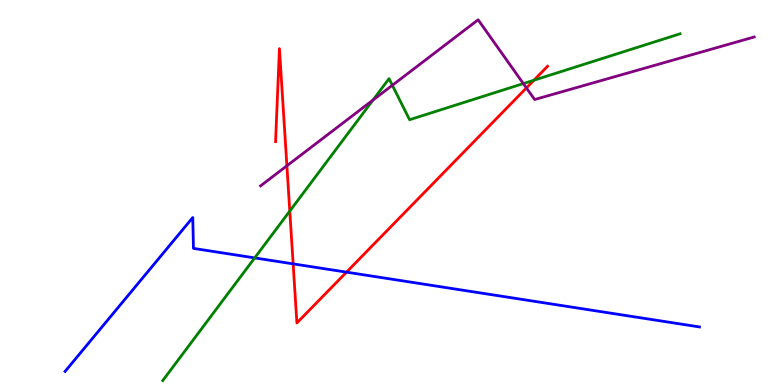[{'lines': ['blue', 'red'], 'intersections': [{'x': 3.78, 'y': 3.15}, {'x': 4.47, 'y': 2.93}]}, {'lines': ['green', 'red'], 'intersections': [{'x': 3.74, 'y': 4.52}, {'x': 6.89, 'y': 7.92}]}, {'lines': ['purple', 'red'], 'intersections': [{'x': 3.7, 'y': 5.69}, {'x': 6.79, 'y': 7.72}]}, {'lines': ['blue', 'green'], 'intersections': [{'x': 3.29, 'y': 3.3}]}, {'lines': ['blue', 'purple'], 'intersections': []}, {'lines': ['green', 'purple'], 'intersections': [{'x': 4.81, 'y': 7.4}, {'x': 5.06, 'y': 7.78}, {'x': 6.75, 'y': 7.83}]}]